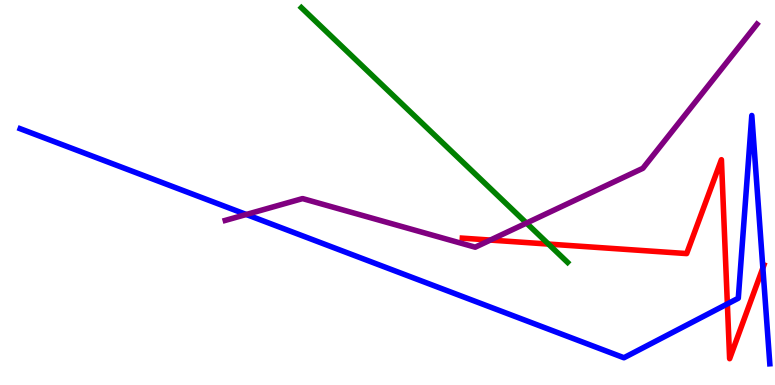[{'lines': ['blue', 'red'], 'intersections': [{'x': 9.39, 'y': 2.11}, {'x': 9.84, 'y': 3.04}]}, {'lines': ['green', 'red'], 'intersections': [{'x': 7.08, 'y': 3.66}]}, {'lines': ['purple', 'red'], 'intersections': [{'x': 6.33, 'y': 3.76}]}, {'lines': ['blue', 'green'], 'intersections': []}, {'lines': ['blue', 'purple'], 'intersections': [{'x': 3.18, 'y': 4.43}]}, {'lines': ['green', 'purple'], 'intersections': [{'x': 6.79, 'y': 4.21}]}]